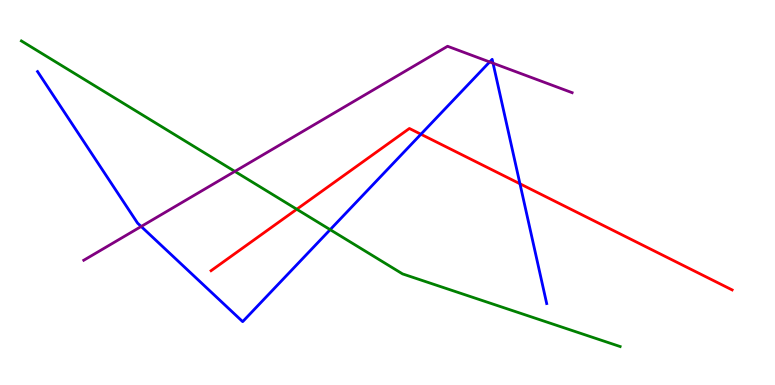[{'lines': ['blue', 'red'], 'intersections': [{'x': 5.43, 'y': 6.51}, {'x': 6.71, 'y': 5.23}]}, {'lines': ['green', 'red'], 'intersections': [{'x': 3.83, 'y': 4.56}]}, {'lines': ['purple', 'red'], 'intersections': []}, {'lines': ['blue', 'green'], 'intersections': [{'x': 4.26, 'y': 4.03}]}, {'lines': ['blue', 'purple'], 'intersections': [{'x': 1.82, 'y': 4.12}, {'x': 6.32, 'y': 8.39}, {'x': 6.36, 'y': 8.36}]}, {'lines': ['green', 'purple'], 'intersections': [{'x': 3.03, 'y': 5.55}]}]